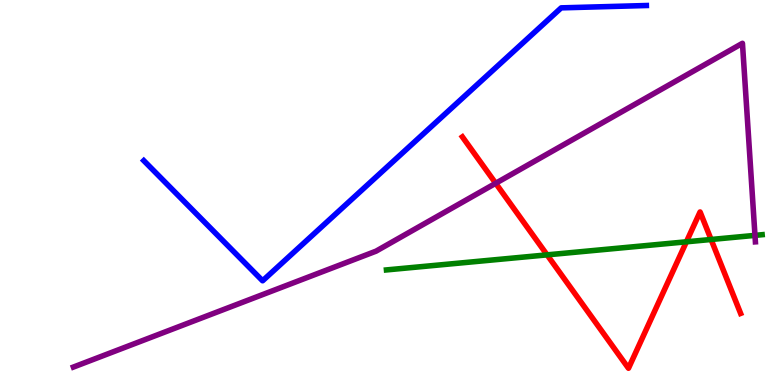[{'lines': ['blue', 'red'], 'intersections': []}, {'lines': ['green', 'red'], 'intersections': [{'x': 7.06, 'y': 3.38}, {'x': 8.86, 'y': 3.72}, {'x': 9.18, 'y': 3.78}]}, {'lines': ['purple', 'red'], 'intersections': [{'x': 6.4, 'y': 5.24}]}, {'lines': ['blue', 'green'], 'intersections': []}, {'lines': ['blue', 'purple'], 'intersections': []}, {'lines': ['green', 'purple'], 'intersections': [{'x': 9.74, 'y': 3.89}]}]